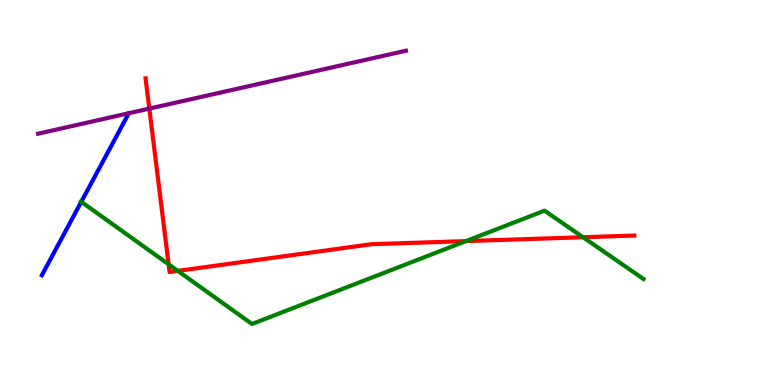[{'lines': ['blue', 'red'], 'intersections': []}, {'lines': ['green', 'red'], 'intersections': [{'x': 2.18, 'y': 3.13}, {'x': 2.29, 'y': 2.96}, {'x': 6.01, 'y': 3.74}, {'x': 7.52, 'y': 3.84}]}, {'lines': ['purple', 'red'], 'intersections': [{'x': 1.93, 'y': 7.18}]}, {'lines': ['blue', 'green'], 'intersections': [{'x': 1.05, 'y': 4.76}]}, {'lines': ['blue', 'purple'], 'intersections': []}, {'lines': ['green', 'purple'], 'intersections': []}]